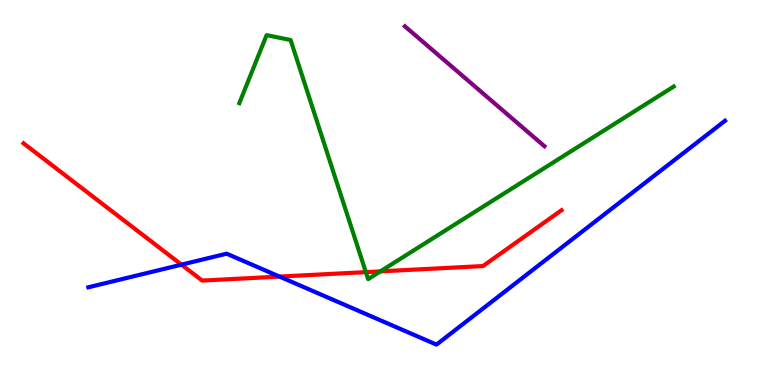[{'lines': ['blue', 'red'], 'intersections': [{'x': 2.34, 'y': 3.13}, {'x': 3.61, 'y': 2.82}]}, {'lines': ['green', 'red'], 'intersections': [{'x': 4.72, 'y': 2.93}, {'x': 4.91, 'y': 2.95}]}, {'lines': ['purple', 'red'], 'intersections': []}, {'lines': ['blue', 'green'], 'intersections': []}, {'lines': ['blue', 'purple'], 'intersections': []}, {'lines': ['green', 'purple'], 'intersections': []}]